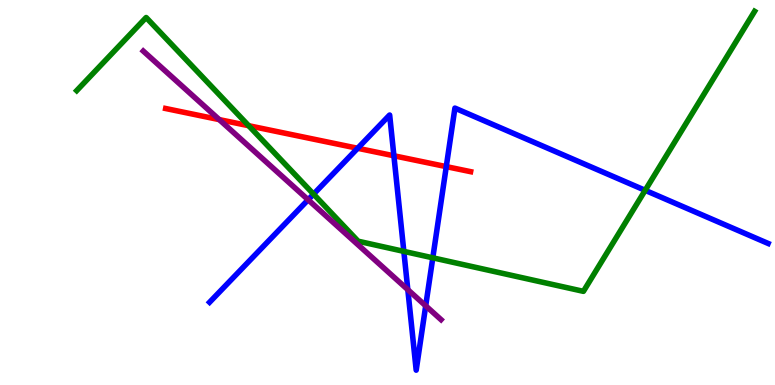[{'lines': ['blue', 'red'], 'intersections': [{'x': 4.61, 'y': 6.15}, {'x': 5.08, 'y': 5.95}, {'x': 5.76, 'y': 5.67}]}, {'lines': ['green', 'red'], 'intersections': [{'x': 3.21, 'y': 6.73}]}, {'lines': ['purple', 'red'], 'intersections': [{'x': 2.83, 'y': 6.89}]}, {'lines': ['blue', 'green'], 'intersections': [{'x': 4.05, 'y': 4.96}, {'x': 5.21, 'y': 3.47}, {'x': 5.58, 'y': 3.3}, {'x': 8.32, 'y': 5.06}]}, {'lines': ['blue', 'purple'], 'intersections': [{'x': 3.98, 'y': 4.81}, {'x': 5.26, 'y': 2.48}, {'x': 5.49, 'y': 2.06}]}, {'lines': ['green', 'purple'], 'intersections': []}]